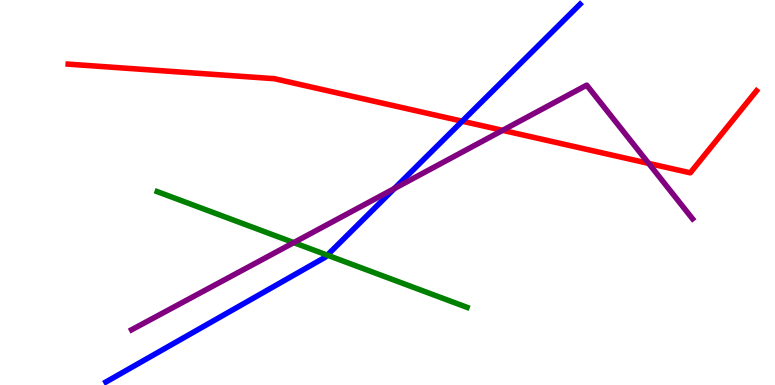[{'lines': ['blue', 'red'], 'intersections': [{'x': 5.96, 'y': 6.85}]}, {'lines': ['green', 'red'], 'intersections': []}, {'lines': ['purple', 'red'], 'intersections': [{'x': 6.49, 'y': 6.61}, {'x': 8.37, 'y': 5.76}]}, {'lines': ['blue', 'green'], 'intersections': [{'x': 4.22, 'y': 3.37}]}, {'lines': ['blue', 'purple'], 'intersections': [{'x': 5.09, 'y': 5.1}]}, {'lines': ['green', 'purple'], 'intersections': [{'x': 3.79, 'y': 3.7}]}]